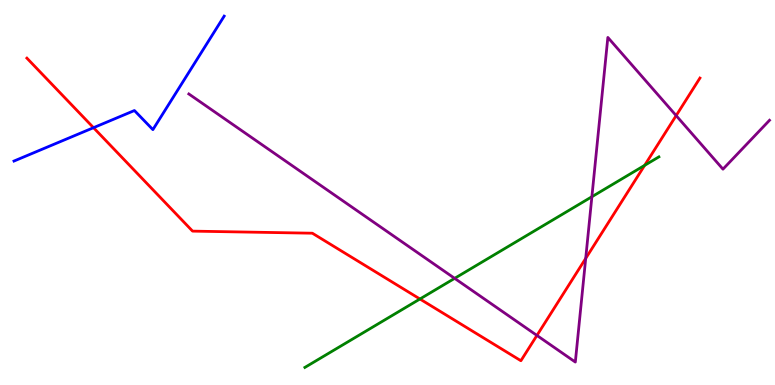[{'lines': ['blue', 'red'], 'intersections': [{'x': 1.21, 'y': 6.68}]}, {'lines': ['green', 'red'], 'intersections': [{'x': 5.42, 'y': 2.23}, {'x': 8.32, 'y': 5.71}]}, {'lines': ['purple', 'red'], 'intersections': [{'x': 6.93, 'y': 1.29}, {'x': 7.56, 'y': 3.29}, {'x': 8.72, 'y': 7.0}]}, {'lines': ['blue', 'green'], 'intersections': []}, {'lines': ['blue', 'purple'], 'intersections': []}, {'lines': ['green', 'purple'], 'intersections': [{'x': 5.87, 'y': 2.77}, {'x': 7.64, 'y': 4.89}]}]